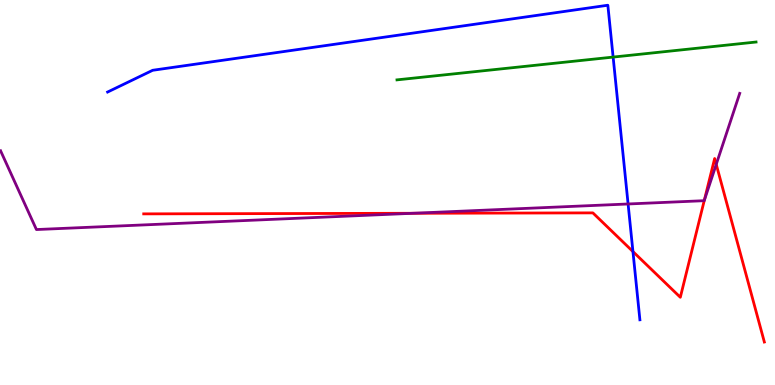[{'lines': ['blue', 'red'], 'intersections': [{'x': 8.17, 'y': 3.47}]}, {'lines': ['green', 'red'], 'intersections': []}, {'lines': ['purple', 'red'], 'intersections': [{'x': 5.33, 'y': 4.46}, {'x': 9.09, 'y': 4.79}, {'x': 9.24, 'y': 5.73}]}, {'lines': ['blue', 'green'], 'intersections': [{'x': 7.91, 'y': 8.52}]}, {'lines': ['blue', 'purple'], 'intersections': [{'x': 8.1, 'y': 4.7}]}, {'lines': ['green', 'purple'], 'intersections': []}]